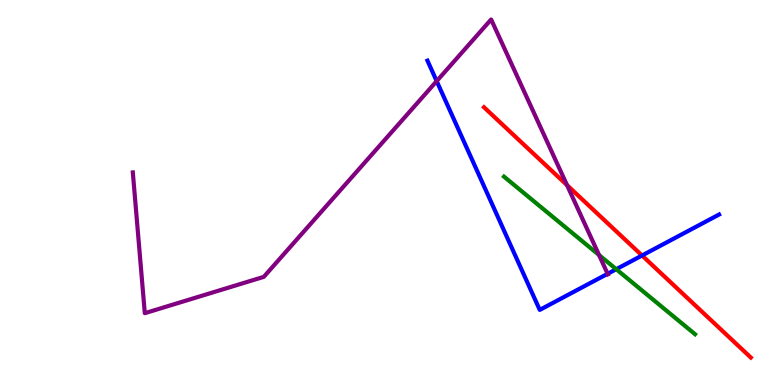[{'lines': ['blue', 'red'], 'intersections': [{'x': 8.28, 'y': 3.36}]}, {'lines': ['green', 'red'], 'intersections': []}, {'lines': ['purple', 'red'], 'intersections': [{'x': 7.32, 'y': 5.19}]}, {'lines': ['blue', 'green'], 'intersections': [{'x': 7.95, 'y': 3.01}]}, {'lines': ['blue', 'purple'], 'intersections': [{'x': 5.63, 'y': 7.89}, {'x': 7.84, 'y': 2.89}]}, {'lines': ['green', 'purple'], 'intersections': [{'x': 7.73, 'y': 3.38}]}]